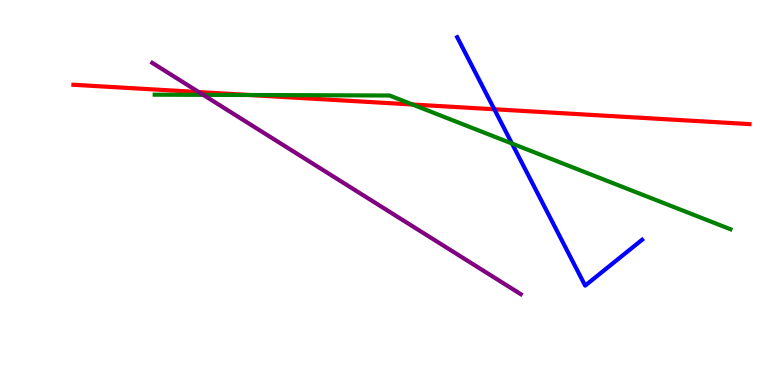[{'lines': ['blue', 'red'], 'intersections': [{'x': 6.38, 'y': 7.16}]}, {'lines': ['green', 'red'], 'intersections': [{'x': 3.22, 'y': 7.53}, {'x': 5.32, 'y': 7.29}]}, {'lines': ['purple', 'red'], 'intersections': [{'x': 2.56, 'y': 7.61}]}, {'lines': ['blue', 'green'], 'intersections': [{'x': 6.61, 'y': 6.27}]}, {'lines': ['blue', 'purple'], 'intersections': []}, {'lines': ['green', 'purple'], 'intersections': [{'x': 2.62, 'y': 7.54}]}]